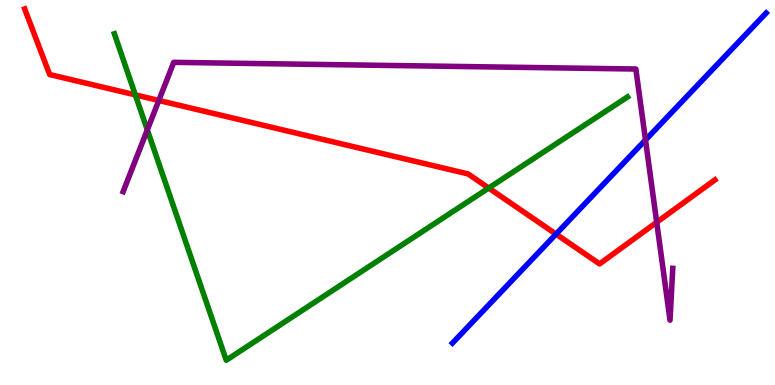[{'lines': ['blue', 'red'], 'intersections': [{'x': 7.17, 'y': 3.92}]}, {'lines': ['green', 'red'], 'intersections': [{'x': 1.75, 'y': 7.54}, {'x': 6.31, 'y': 5.12}]}, {'lines': ['purple', 'red'], 'intersections': [{'x': 2.05, 'y': 7.39}, {'x': 8.47, 'y': 4.23}]}, {'lines': ['blue', 'green'], 'intersections': []}, {'lines': ['blue', 'purple'], 'intersections': [{'x': 8.33, 'y': 6.36}]}, {'lines': ['green', 'purple'], 'intersections': [{'x': 1.9, 'y': 6.63}]}]